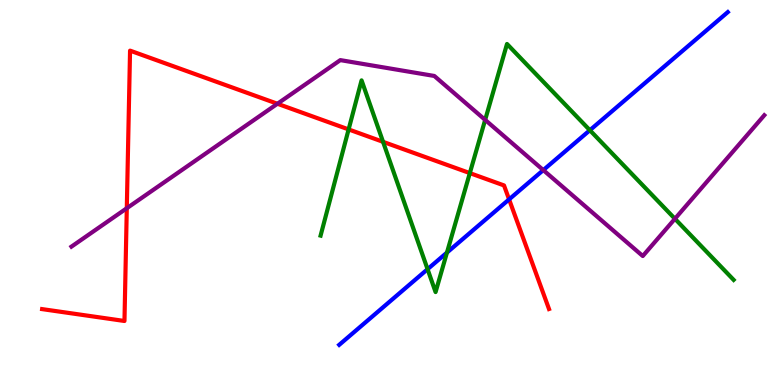[{'lines': ['blue', 'red'], 'intersections': [{'x': 6.57, 'y': 4.82}]}, {'lines': ['green', 'red'], 'intersections': [{'x': 4.5, 'y': 6.64}, {'x': 4.94, 'y': 6.32}, {'x': 6.06, 'y': 5.5}]}, {'lines': ['purple', 'red'], 'intersections': [{'x': 1.64, 'y': 4.59}, {'x': 3.58, 'y': 7.31}]}, {'lines': ['blue', 'green'], 'intersections': [{'x': 5.52, 'y': 3.01}, {'x': 5.77, 'y': 3.44}, {'x': 7.61, 'y': 6.62}]}, {'lines': ['blue', 'purple'], 'intersections': [{'x': 7.01, 'y': 5.58}]}, {'lines': ['green', 'purple'], 'intersections': [{'x': 6.26, 'y': 6.89}, {'x': 8.71, 'y': 4.32}]}]